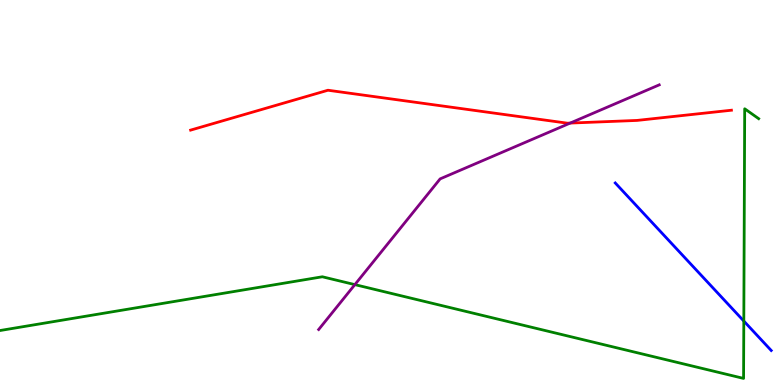[{'lines': ['blue', 'red'], 'intersections': []}, {'lines': ['green', 'red'], 'intersections': []}, {'lines': ['purple', 'red'], 'intersections': [{'x': 7.36, 'y': 6.8}]}, {'lines': ['blue', 'green'], 'intersections': [{'x': 9.6, 'y': 1.66}]}, {'lines': ['blue', 'purple'], 'intersections': []}, {'lines': ['green', 'purple'], 'intersections': [{'x': 4.58, 'y': 2.61}]}]